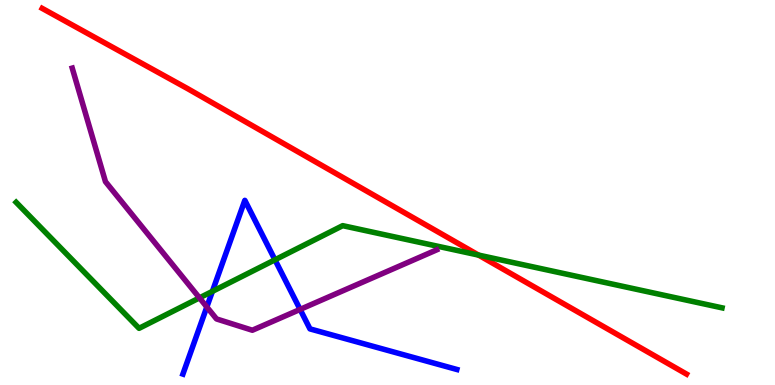[{'lines': ['blue', 'red'], 'intersections': []}, {'lines': ['green', 'red'], 'intersections': [{'x': 6.17, 'y': 3.37}]}, {'lines': ['purple', 'red'], 'intersections': []}, {'lines': ['blue', 'green'], 'intersections': [{'x': 2.74, 'y': 2.43}, {'x': 3.55, 'y': 3.25}]}, {'lines': ['blue', 'purple'], 'intersections': [{'x': 2.67, 'y': 2.03}, {'x': 3.87, 'y': 1.96}]}, {'lines': ['green', 'purple'], 'intersections': [{'x': 2.57, 'y': 2.26}]}]